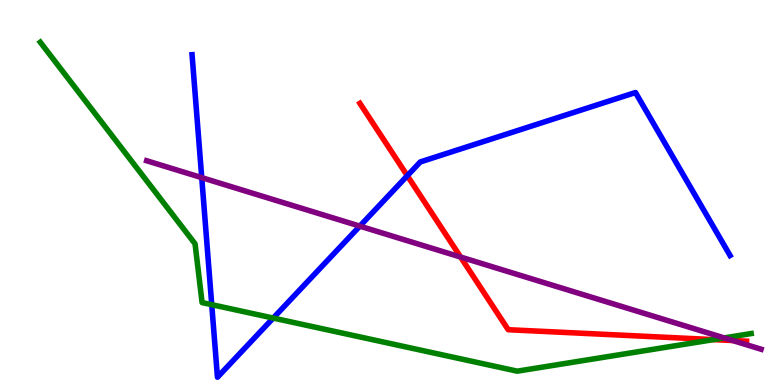[{'lines': ['blue', 'red'], 'intersections': [{'x': 5.26, 'y': 5.44}]}, {'lines': ['green', 'red'], 'intersections': [{'x': 9.21, 'y': 1.18}]}, {'lines': ['purple', 'red'], 'intersections': [{'x': 5.94, 'y': 3.32}, {'x': 9.45, 'y': 1.16}]}, {'lines': ['blue', 'green'], 'intersections': [{'x': 2.73, 'y': 2.09}, {'x': 3.53, 'y': 1.74}]}, {'lines': ['blue', 'purple'], 'intersections': [{'x': 2.6, 'y': 5.39}, {'x': 4.64, 'y': 4.13}]}, {'lines': ['green', 'purple'], 'intersections': [{'x': 9.34, 'y': 1.22}]}]